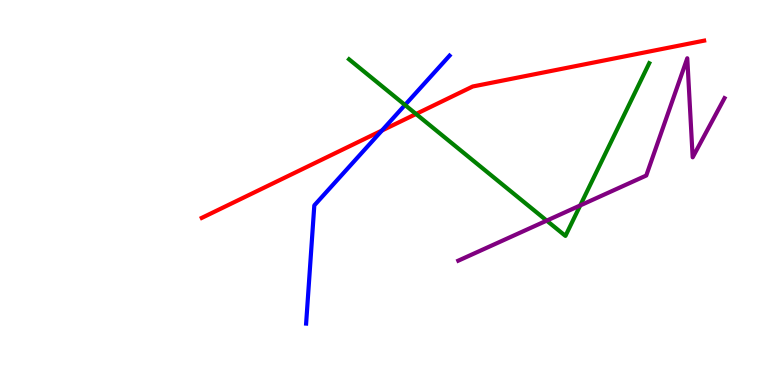[{'lines': ['blue', 'red'], 'intersections': [{'x': 4.93, 'y': 6.61}]}, {'lines': ['green', 'red'], 'intersections': [{'x': 5.37, 'y': 7.04}]}, {'lines': ['purple', 'red'], 'intersections': []}, {'lines': ['blue', 'green'], 'intersections': [{'x': 5.23, 'y': 7.27}]}, {'lines': ['blue', 'purple'], 'intersections': []}, {'lines': ['green', 'purple'], 'intersections': [{'x': 7.05, 'y': 4.27}, {'x': 7.49, 'y': 4.66}]}]